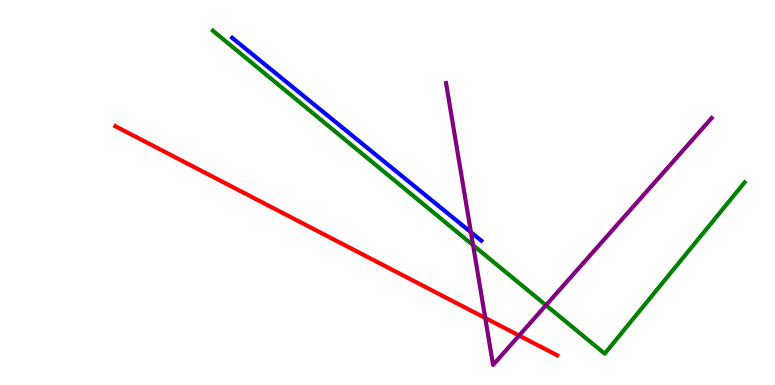[{'lines': ['blue', 'red'], 'intersections': []}, {'lines': ['green', 'red'], 'intersections': []}, {'lines': ['purple', 'red'], 'intersections': [{'x': 6.26, 'y': 1.74}, {'x': 6.7, 'y': 1.28}]}, {'lines': ['blue', 'green'], 'intersections': []}, {'lines': ['blue', 'purple'], 'intersections': [{'x': 6.08, 'y': 3.97}]}, {'lines': ['green', 'purple'], 'intersections': [{'x': 6.1, 'y': 3.63}, {'x': 7.04, 'y': 2.07}]}]